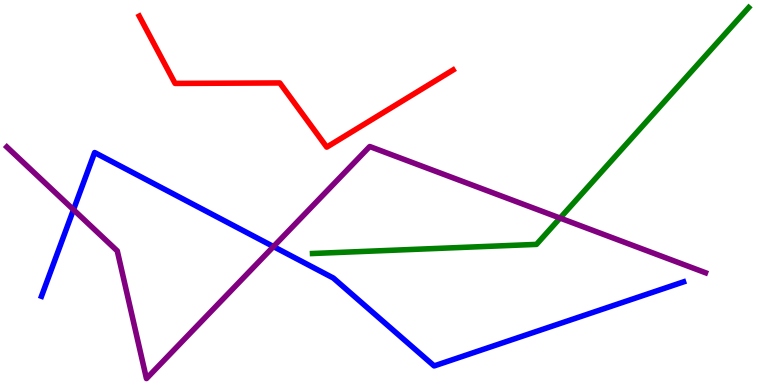[{'lines': ['blue', 'red'], 'intersections': []}, {'lines': ['green', 'red'], 'intersections': []}, {'lines': ['purple', 'red'], 'intersections': []}, {'lines': ['blue', 'green'], 'intersections': []}, {'lines': ['blue', 'purple'], 'intersections': [{'x': 0.948, 'y': 4.55}, {'x': 3.53, 'y': 3.6}]}, {'lines': ['green', 'purple'], 'intersections': [{'x': 7.23, 'y': 4.34}]}]